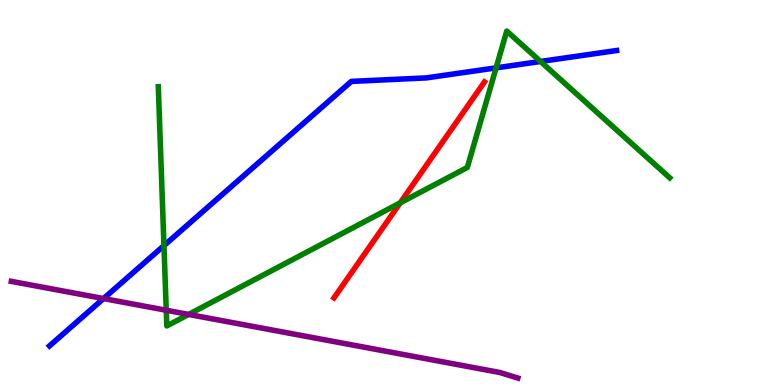[{'lines': ['blue', 'red'], 'intersections': []}, {'lines': ['green', 'red'], 'intersections': [{'x': 5.16, 'y': 4.73}]}, {'lines': ['purple', 'red'], 'intersections': []}, {'lines': ['blue', 'green'], 'intersections': [{'x': 2.12, 'y': 3.62}, {'x': 6.4, 'y': 8.24}, {'x': 6.97, 'y': 8.4}]}, {'lines': ['blue', 'purple'], 'intersections': [{'x': 1.34, 'y': 2.25}]}, {'lines': ['green', 'purple'], 'intersections': [{'x': 2.15, 'y': 1.94}, {'x': 2.43, 'y': 1.83}]}]